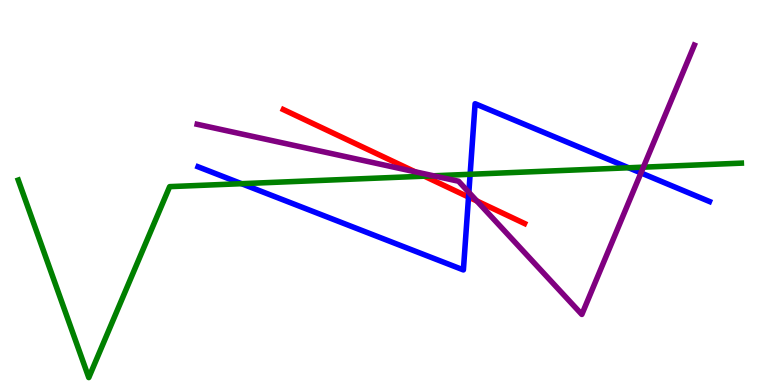[{'lines': ['blue', 'red'], 'intersections': [{'x': 6.05, 'y': 4.88}]}, {'lines': ['green', 'red'], 'intersections': [{'x': 5.48, 'y': 5.42}]}, {'lines': ['purple', 'red'], 'intersections': [{'x': 5.35, 'y': 5.54}, {'x': 6.15, 'y': 4.78}]}, {'lines': ['blue', 'green'], 'intersections': [{'x': 3.12, 'y': 5.23}, {'x': 6.07, 'y': 5.47}, {'x': 8.11, 'y': 5.64}]}, {'lines': ['blue', 'purple'], 'intersections': [{'x': 6.05, 'y': 5.0}, {'x': 8.27, 'y': 5.51}]}, {'lines': ['green', 'purple'], 'intersections': [{'x': 5.59, 'y': 5.43}, {'x': 8.3, 'y': 5.66}]}]